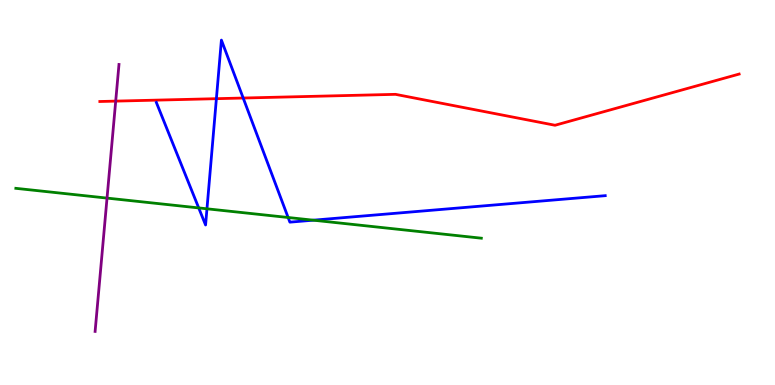[{'lines': ['blue', 'red'], 'intersections': [{'x': 2.79, 'y': 7.44}, {'x': 3.14, 'y': 7.45}]}, {'lines': ['green', 'red'], 'intersections': []}, {'lines': ['purple', 'red'], 'intersections': [{'x': 1.49, 'y': 7.37}]}, {'lines': ['blue', 'green'], 'intersections': [{'x': 2.56, 'y': 4.6}, {'x': 2.67, 'y': 4.58}, {'x': 3.72, 'y': 4.35}, {'x': 4.04, 'y': 4.28}]}, {'lines': ['blue', 'purple'], 'intersections': []}, {'lines': ['green', 'purple'], 'intersections': [{'x': 1.38, 'y': 4.85}]}]